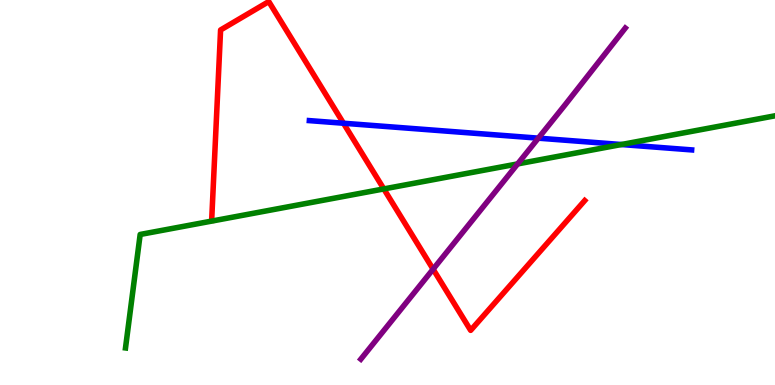[{'lines': ['blue', 'red'], 'intersections': [{'x': 4.43, 'y': 6.8}]}, {'lines': ['green', 'red'], 'intersections': [{'x': 4.95, 'y': 5.09}]}, {'lines': ['purple', 'red'], 'intersections': [{'x': 5.59, 'y': 3.01}]}, {'lines': ['blue', 'green'], 'intersections': [{'x': 8.02, 'y': 6.25}]}, {'lines': ['blue', 'purple'], 'intersections': [{'x': 6.95, 'y': 6.41}]}, {'lines': ['green', 'purple'], 'intersections': [{'x': 6.68, 'y': 5.74}]}]